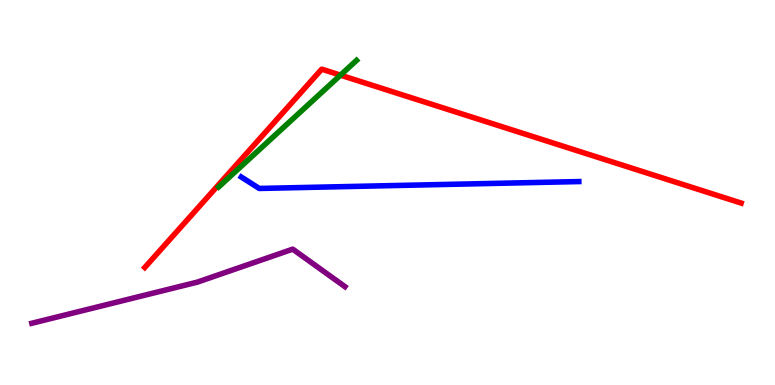[{'lines': ['blue', 'red'], 'intersections': []}, {'lines': ['green', 'red'], 'intersections': [{'x': 4.39, 'y': 8.05}]}, {'lines': ['purple', 'red'], 'intersections': []}, {'lines': ['blue', 'green'], 'intersections': []}, {'lines': ['blue', 'purple'], 'intersections': []}, {'lines': ['green', 'purple'], 'intersections': []}]